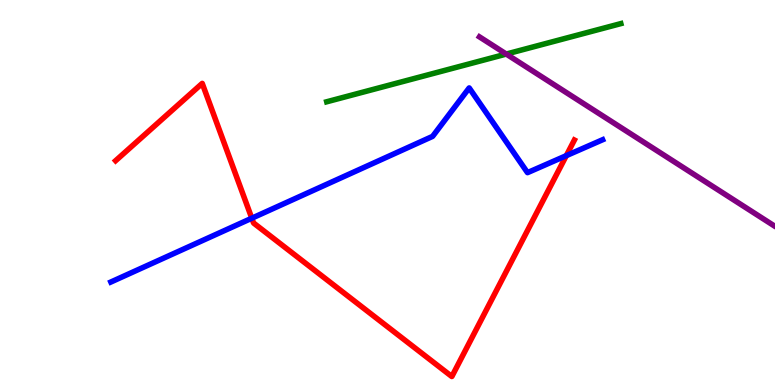[{'lines': ['blue', 'red'], 'intersections': [{'x': 3.25, 'y': 4.33}, {'x': 7.31, 'y': 5.96}]}, {'lines': ['green', 'red'], 'intersections': []}, {'lines': ['purple', 'red'], 'intersections': []}, {'lines': ['blue', 'green'], 'intersections': []}, {'lines': ['blue', 'purple'], 'intersections': []}, {'lines': ['green', 'purple'], 'intersections': [{'x': 6.53, 'y': 8.6}]}]